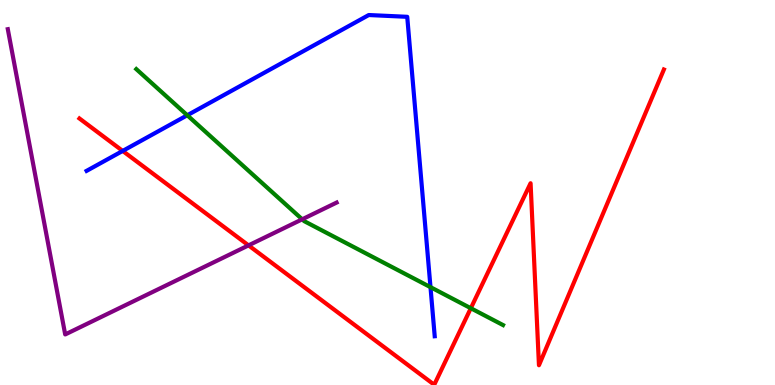[{'lines': ['blue', 'red'], 'intersections': [{'x': 1.58, 'y': 6.08}]}, {'lines': ['green', 'red'], 'intersections': [{'x': 6.08, 'y': 1.99}]}, {'lines': ['purple', 'red'], 'intersections': [{'x': 3.21, 'y': 3.63}]}, {'lines': ['blue', 'green'], 'intersections': [{'x': 2.42, 'y': 7.01}, {'x': 5.55, 'y': 2.54}]}, {'lines': ['blue', 'purple'], 'intersections': []}, {'lines': ['green', 'purple'], 'intersections': [{'x': 3.9, 'y': 4.3}]}]